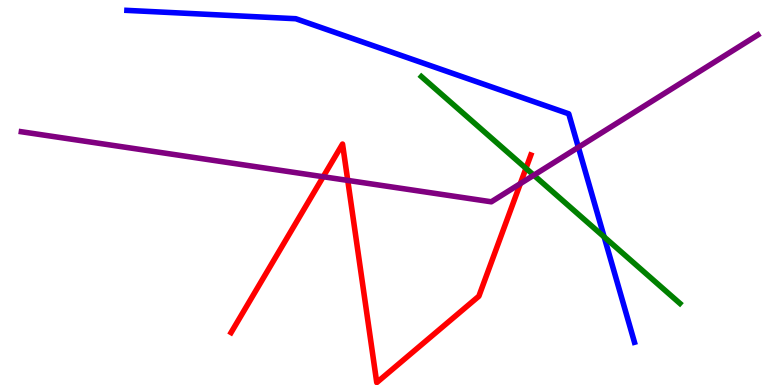[{'lines': ['blue', 'red'], 'intersections': []}, {'lines': ['green', 'red'], 'intersections': [{'x': 6.79, 'y': 5.63}]}, {'lines': ['purple', 'red'], 'intersections': [{'x': 4.17, 'y': 5.41}, {'x': 4.49, 'y': 5.31}, {'x': 6.71, 'y': 5.23}]}, {'lines': ['blue', 'green'], 'intersections': [{'x': 7.8, 'y': 3.85}]}, {'lines': ['blue', 'purple'], 'intersections': [{'x': 7.46, 'y': 6.17}]}, {'lines': ['green', 'purple'], 'intersections': [{'x': 6.89, 'y': 5.45}]}]